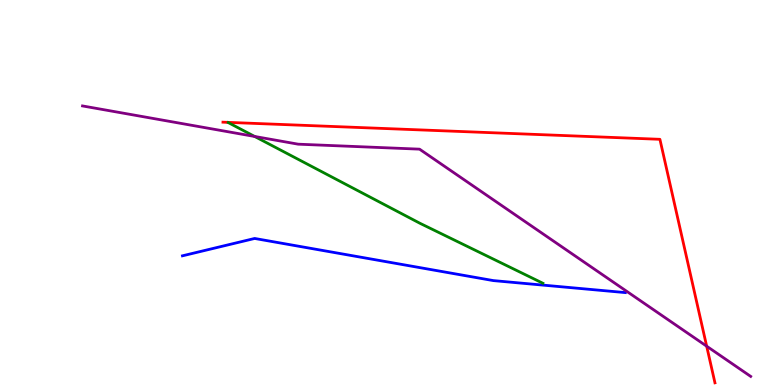[{'lines': ['blue', 'red'], 'intersections': []}, {'lines': ['green', 'red'], 'intersections': []}, {'lines': ['purple', 'red'], 'intersections': [{'x': 9.12, 'y': 1.01}]}, {'lines': ['blue', 'green'], 'intersections': []}, {'lines': ['blue', 'purple'], 'intersections': []}, {'lines': ['green', 'purple'], 'intersections': [{'x': 3.29, 'y': 6.46}]}]